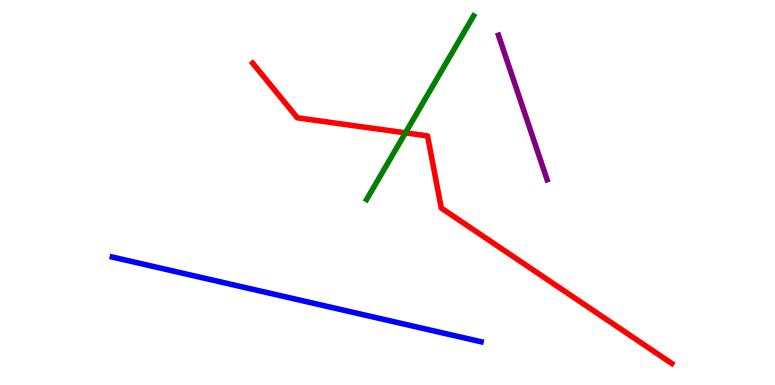[{'lines': ['blue', 'red'], 'intersections': []}, {'lines': ['green', 'red'], 'intersections': [{'x': 5.23, 'y': 6.55}]}, {'lines': ['purple', 'red'], 'intersections': []}, {'lines': ['blue', 'green'], 'intersections': []}, {'lines': ['blue', 'purple'], 'intersections': []}, {'lines': ['green', 'purple'], 'intersections': []}]